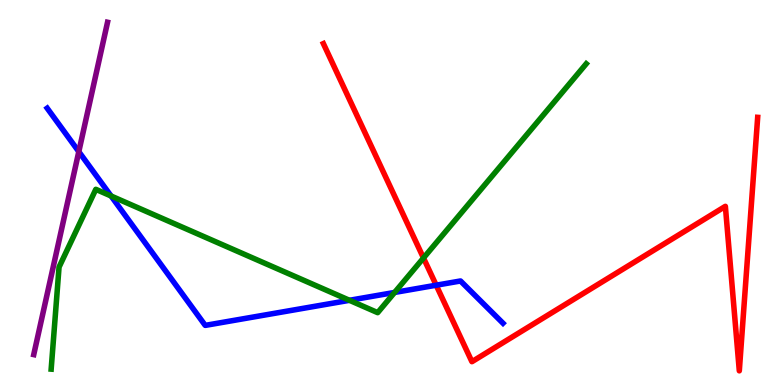[{'lines': ['blue', 'red'], 'intersections': [{'x': 5.63, 'y': 2.59}]}, {'lines': ['green', 'red'], 'intersections': [{'x': 5.46, 'y': 3.3}]}, {'lines': ['purple', 'red'], 'intersections': []}, {'lines': ['blue', 'green'], 'intersections': [{'x': 1.43, 'y': 4.91}, {'x': 4.51, 'y': 2.2}, {'x': 5.09, 'y': 2.4}]}, {'lines': ['blue', 'purple'], 'intersections': [{'x': 1.02, 'y': 6.06}]}, {'lines': ['green', 'purple'], 'intersections': []}]